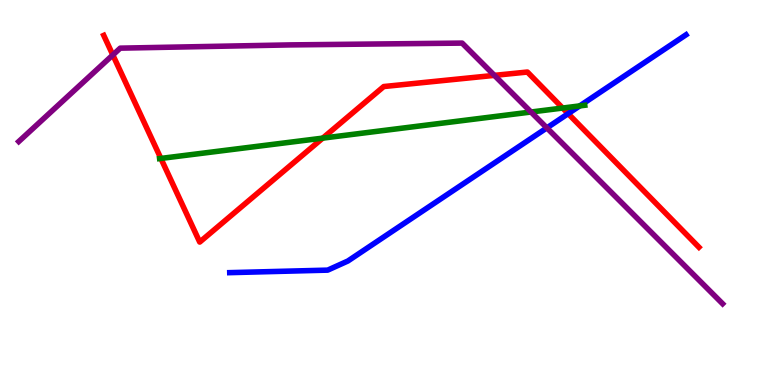[{'lines': ['blue', 'red'], 'intersections': [{'x': 7.33, 'y': 7.05}]}, {'lines': ['green', 'red'], 'intersections': [{'x': 2.08, 'y': 5.88}, {'x': 4.16, 'y': 6.41}, {'x': 7.26, 'y': 7.19}]}, {'lines': ['purple', 'red'], 'intersections': [{'x': 1.46, 'y': 8.57}, {'x': 6.38, 'y': 8.04}]}, {'lines': ['blue', 'green'], 'intersections': [{'x': 7.48, 'y': 7.25}]}, {'lines': ['blue', 'purple'], 'intersections': [{'x': 7.06, 'y': 6.68}]}, {'lines': ['green', 'purple'], 'intersections': [{'x': 6.85, 'y': 7.09}]}]